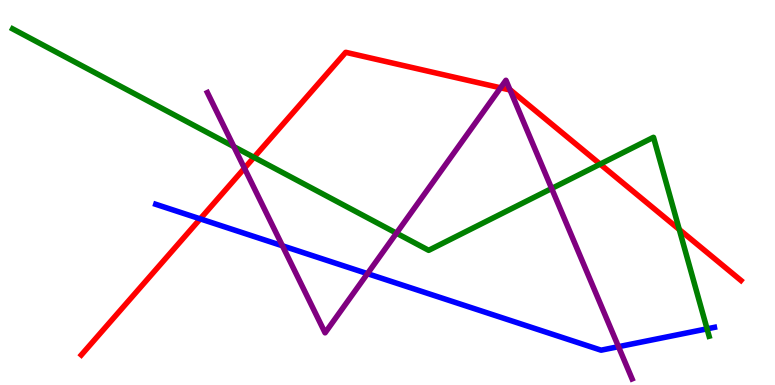[{'lines': ['blue', 'red'], 'intersections': [{'x': 2.58, 'y': 4.32}]}, {'lines': ['green', 'red'], 'intersections': [{'x': 3.28, 'y': 5.91}, {'x': 7.74, 'y': 5.74}, {'x': 8.76, 'y': 4.04}]}, {'lines': ['purple', 'red'], 'intersections': [{'x': 3.15, 'y': 5.63}, {'x': 6.46, 'y': 7.72}, {'x': 6.58, 'y': 7.66}]}, {'lines': ['blue', 'green'], 'intersections': [{'x': 9.12, 'y': 1.46}]}, {'lines': ['blue', 'purple'], 'intersections': [{'x': 3.64, 'y': 3.62}, {'x': 4.74, 'y': 2.89}, {'x': 7.98, 'y': 0.995}]}, {'lines': ['green', 'purple'], 'intersections': [{'x': 3.02, 'y': 6.19}, {'x': 5.12, 'y': 3.94}, {'x': 7.12, 'y': 5.1}]}]